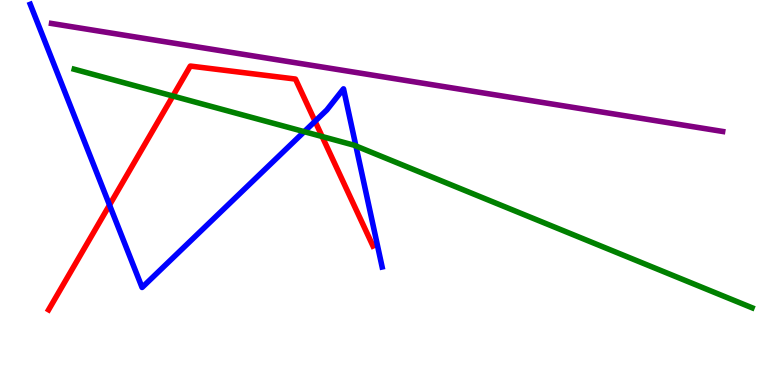[{'lines': ['blue', 'red'], 'intersections': [{'x': 1.41, 'y': 4.67}, {'x': 4.07, 'y': 6.85}]}, {'lines': ['green', 'red'], 'intersections': [{'x': 2.23, 'y': 7.51}, {'x': 4.16, 'y': 6.45}]}, {'lines': ['purple', 'red'], 'intersections': []}, {'lines': ['blue', 'green'], 'intersections': [{'x': 3.93, 'y': 6.58}, {'x': 4.59, 'y': 6.21}]}, {'lines': ['blue', 'purple'], 'intersections': []}, {'lines': ['green', 'purple'], 'intersections': []}]